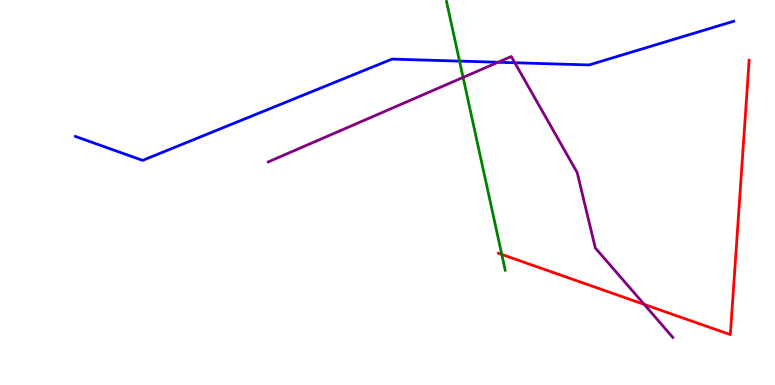[{'lines': ['blue', 'red'], 'intersections': []}, {'lines': ['green', 'red'], 'intersections': [{'x': 6.47, 'y': 3.39}]}, {'lines': ['purple', 'red'], 'intersections': [{'x': 8.31, 'y': 2.09}]}, {'lines': ['blue', 'green'], 'intersections': [{'x': 5.93, 'y': 8.41}]}, {'lines': ['blue', 'purple'], 'intersections': [{'x': 6.43, 'y': 8.38}, {'x': 6.64, 'y': 8.37}]}, {'lines': ['green', 'purple'], 'intersections': [{'x': 5.98, 'y': 7.99}]}]